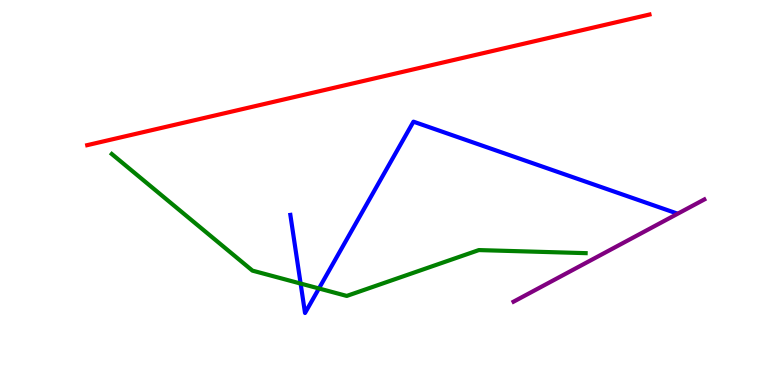[{'lines': ['blue', 'red'], 'intersections': []}, {'lines': ['green', 'red'], 'intersections': []}, {'lines': ['purple', 'red'], 'intersections': []}, {'lines': ['blue', 'green'], 'intersections': [{'x': 3.88, 'y': 2.63}, {'x': 4.12, 'y': 2.51}]}, {'lines': ['blue', 'purple'], 'intersections': []}, {'lines': ['green', 'purple'], 'intersections': []}]